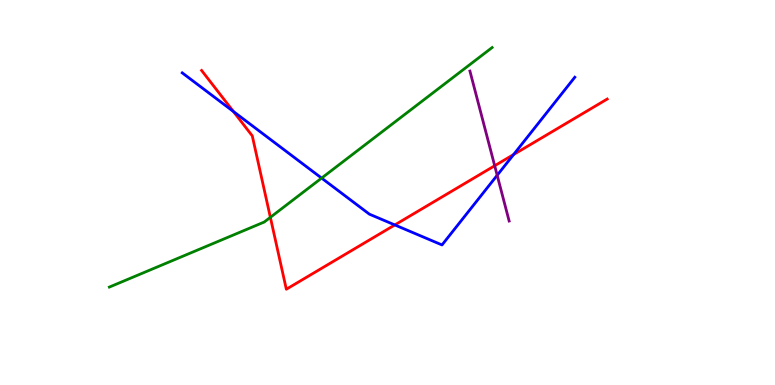[{'lines': ['blue', 'red'], 'intersections': [{'x': 3.01, 'y': 7.1}, {'x': 5.09, 'y': 4.16}, {'x': 6.63, 'y': 5.99}]}, {'lines': ['green', 'red'], 'intersections': [{'x': 3.49, 'y': 4.36}]}, {'lines': ['purple', 'red'], 'intersections': [{'x': 6.38, 'y': 5.7}]}, {'lines': ['blue', 'green'], 'intersections': [{'x': 4.15, 'y': 5.37}]}, {'lines': ['blue', 'purple'], 'intersections': [{'x': 6.42, 'y': 5.45}]}, {'lines': ['green', 'purple'], 'intersections': []}]